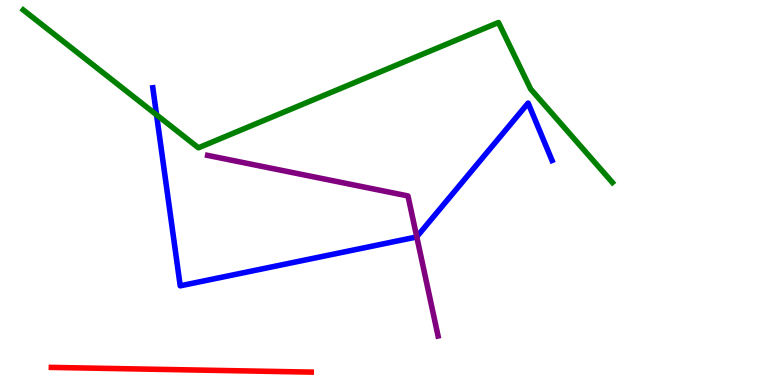[{'lines': ['blue', 'red'], 'intersections': []}, {'lines': ['green', 'red'], 'intersections': []}, {'lines': ['purple', 'red'], 'intersections': []}, {'lines': ['blue', 'green'], 'intersections': [{'x': 2.02, 'y': 7.02}]}, {'lines': ['blue', 'purple'], 'intersections': [{'x': 5.38, 'y': 3.85}]}, {'lines': ['green', 'purple'], 'intersections': []}]